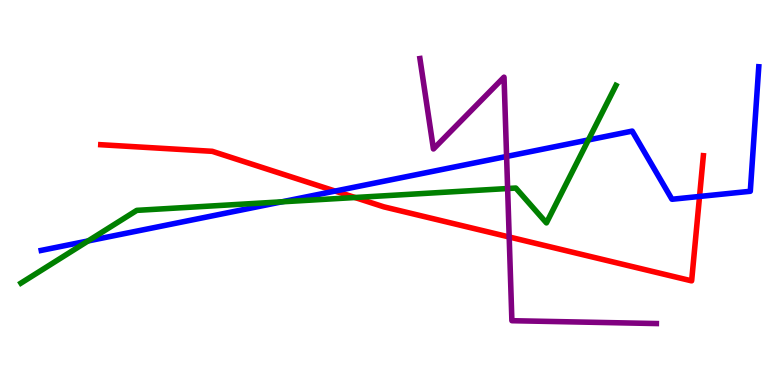[{'lines': ['blue', 'red'], 'intersections': [{'x': 4.32, 'y': 5.04}, {'x': 9.03, 'y': 4.9}]}, {'lines': ['green', 'red'], 'intersections': [{'x': 4.58, 'y': 4.87}]}, {'lines': ['purple', 'red'], 'intersections': [{'x': 6.57, 'y': 3.84}]}, {'lines': ['blue', 'green'], 'intersections': [{'x': 1.14, 'y': 3.74}, {'x': 3.64, 'y': 4.76}, {'x': 7.59, 'y': 6.37}]}, {'lines': ['blue', 'purple'], 'intersections': [{'x': 6.54, 'y': 5.94}]}, {'lines': ['green', 'purple'], 'intersections': [{'x': 6.55, 'y': 5.1}]}]